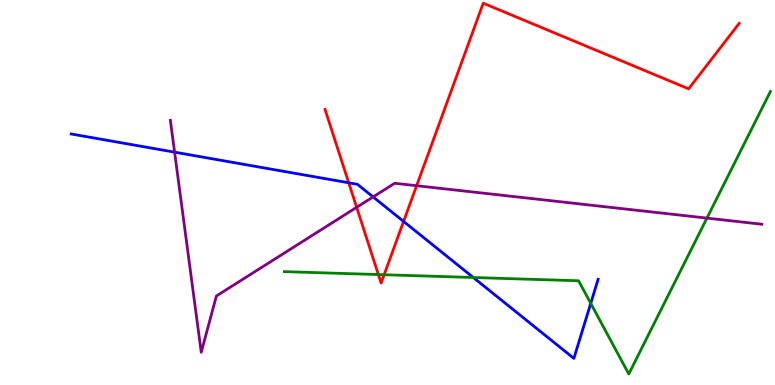[{'lines': ['blue', 'red'], 'intersections': [{'x': 4.5, 'y': 5.25}, {'x': 5.21, 'y': 4.25}]}, {'lines': ['green', 'red'], 'intersections': [{'x': 4.88, 'y': 2.87}, {'x': 4.96, 'y': 2.86}]}, {'lines': ['purple', 'red'], 'intersections': [{'x': 4.6, 'y': 4.61}, {'x': 5.38, 'y': 5.18}]}, {'lines': ['blue', 'green'], 'intersections': [{'x': 6.11, 'y': 2.79}, {'x': 7.62, 'y': 2.12}]}, {'lines': ['blue', 'purple'], 'intersections': [{'x': 2.25, 'y': 6.05}, {'x': 4.81, 'y': 4.89}]}, {'lines': ['green', 'purple'], 'intersections': [{'x': 9.12, 'y': 4.33}]}]